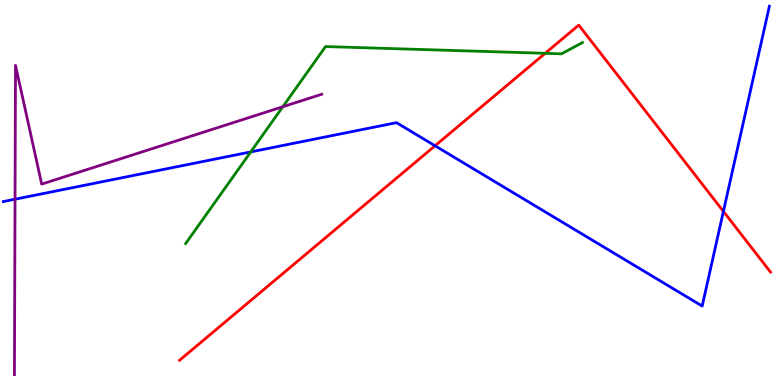[{'lines': ['blue', 'red'], 'intersections': [{'x': 5.61, 'y': 6.21}, {'x': 9.33, 'y': 4.51}]}, {'lines': ['green', 'red'], 'intersections': [{'x': 7.03, 'y': 8.62}]}, {'lines': ['purple', 'red'], 'intersections': []}, {'lines': ['blue', 'green'], 'intersections': [{'x': 3.24, 'y': 6.05}]}, {'lines': ['blue', 'purple'], 'intersections': [{'x': 0.194, 'y': 4.83}]}, {'lines': ['green', 'purple'], 'intersections': [{'x': 3.65, 'y': 7.23}]}]